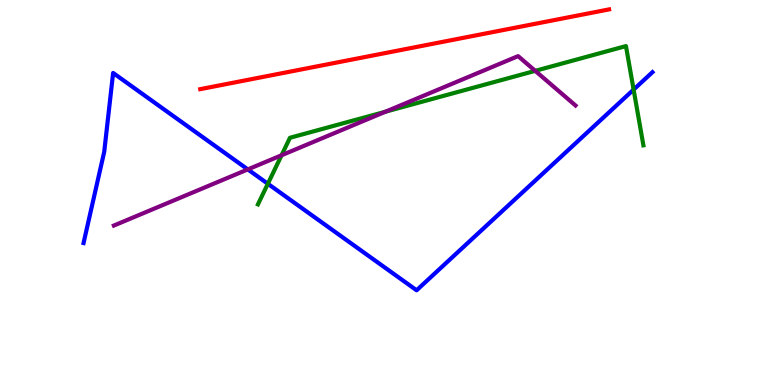[{'lines': ['blue', 'red'], 'intersections': []}, {'lines': ['green', 'red'], 'intersections': []}, {'lines': ['purple', 'red'], 'intersections': []}, {'lines': ['blue', 'green'], 'intersections': [{'x': 3.46, 'y': 5.23}, {'x': 8.18, 'y': 7.67}]}, {'lines': ['blue', 'purple'], 'intersections': [{'x': 3.2, 'y': 5.6}]}, {'lines': ['green', 'purple'], 'intersections': [{'x': 3.63, 'y': 5.97}, {'x': 4.97, 'y': 7.1}, {'x': 6.91, 'y': 8.16}]}]